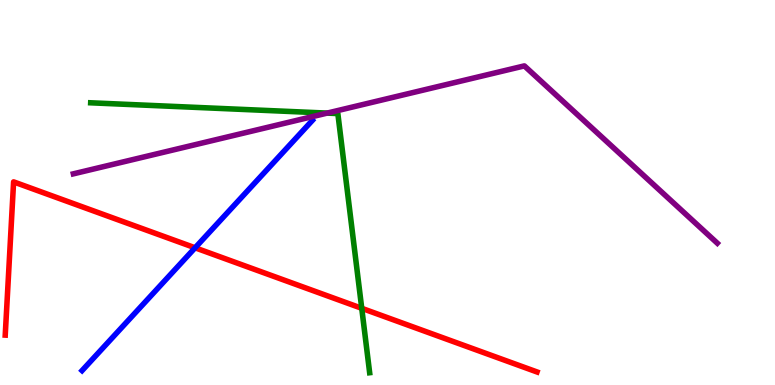[{'lines': ['blue', 'red'], 'intersections': [{'x': 2.52, 'y': 3.56}]}, {'lines': ['green', 'red'], 'intersections': [{'x': 4.67, 'y': 1.99}]}, {'lines': ['purple', 'red'], 'intersections': []}, {'lines': ['blue', 'green'], 'intersections': []}, {'lines': ['blue', 'purple'], 'intersections': []}, {'lines': ['green', 'purple'], 'intersections': [{'x': 4.22, 'y': 7.06}]}]